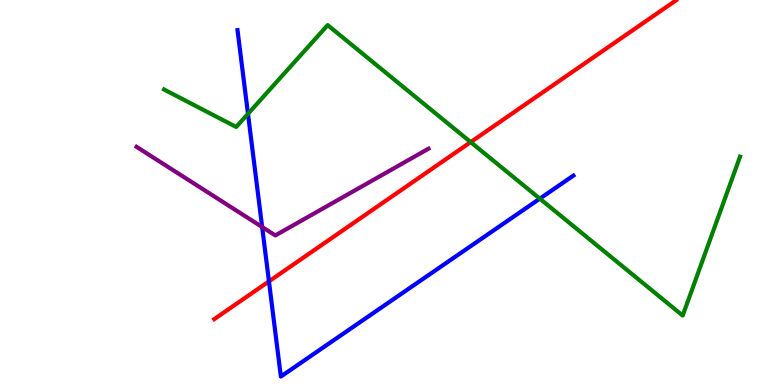[{'lines': ['blue', 'red'], 'intersections': [{'x': 3.47, 'y': 2.69}]}, {'lines': ['green', 'red'], 'intersections': [{'x': 6.07, 'y': 6.31}]}, {'lines': ['purple', 'red'], 'intersections': []}, {'lines': ['blue', 'green'], 'intersections': [{'x': 3.2, 'y': 7.04}, {'x': 6.97, 'y': 4.84}]}, {'lines': ['blue', 'purple'], 'intersections': [{'x': 3.38, 'y': 4.1}]}, {'lines': ['green', 'purple'], 'intersections': []}]